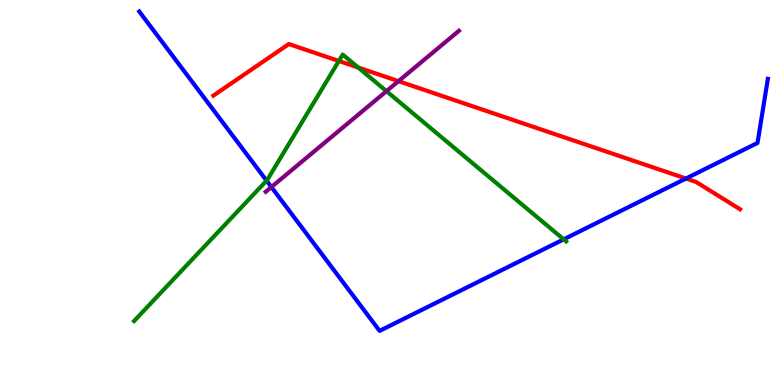[{'lines': ['blue', 'red'], 'intersections': [{'x': 8.85, 'y': 5.36}]}, {'lines': ['green', 'red'], 'intersections': [{'x': 4.37, 'y': 8.42}, {'x': 4.62, 'y': 8.25}]}, {'lines': ['purple', 'red'], 'intersections': [{'x': 5.14, 'y': 7.89}]}, {'lines': ['blue', 'green'], 'intersections': [{'x': 3.44, 'y': 5.31}, {'x': 7.27, 'y': 3.78}]}, {'lines': ['blue', 'purple'], 'intersections': [{'x': 3.5, 'y': 5.14}]}, {'lines': ['green', 'purple'], 'intersections': [{'x': 4.99, 'y': 7.63}]}]